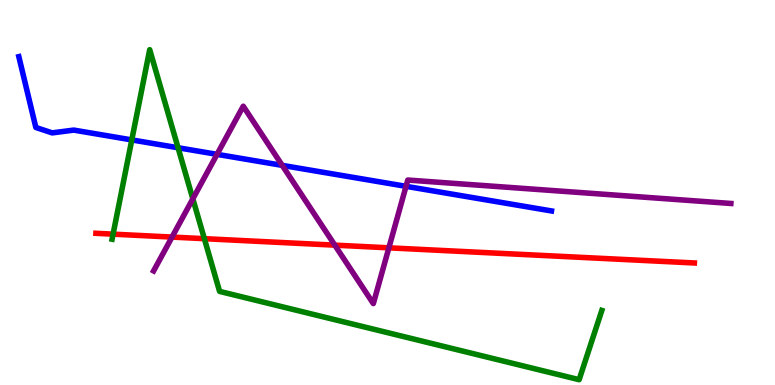[{'lines': ['blue', 'red'], 'intersections': []}, {'lines': ['green', 'red'], 'intersections': [{'x': 1.46, 'y': 3.92}, {'x': 2.64, 'y': 3.8}]}, {'lines': ['purple', 'red'], 'intersections': [{'x': 2.22, 'y': 3.84}, {'x': 4.32, 'y': 3.63}, {'x': 5.02, 'y': 3.56}]}, {'lines': ['blue', 'green'], 'intersections': [{'x': 1.7, 'y': 6.37}, {'x': 2.3, 'y': 6.16}]}, {'lines': ['blue', 'purple'], 'intersections': [{'x': 2.8, 'y': 5.99}, {'x': 3.64, 'y': 5.7}, {'x': 5.24, 'y': 5.16}]}, {'lines': ['green', 'purple'], 'intersections': [{'x': 2.49, 'y': 4.84}]}]